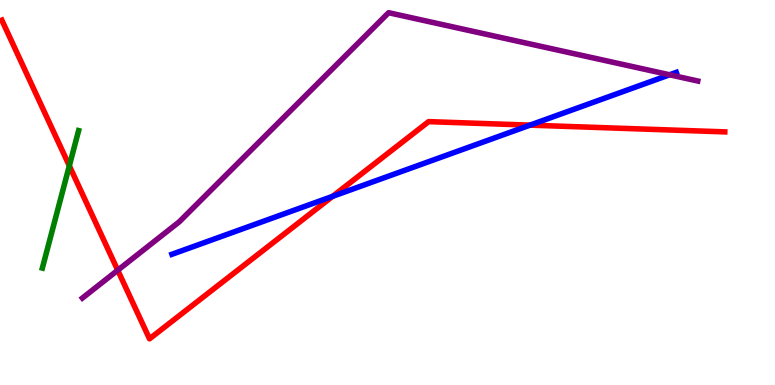[{'lines': ['blue', 'red'], 'intersections': [{'x': 4.29, 'y': 4.9}, {'x': 6.84, 'y': 6.75}]}, {'lines': ['green', 'red'], 'intersections': [{'x': 0.895, 'y': 5.69}]}, {'lines': ['purple', 'red'], 'intersections': [{'x': 1.52, 'y': 2.98}]}, {'lines': ['blue', 'green'], 'intersections': []}, {'lines': ['blue', 'purple'], 'intersections': [{'x': 8.64, 'y': 8.06}]}, {'lines': ['green', 'purple'], 'intersections': []}]